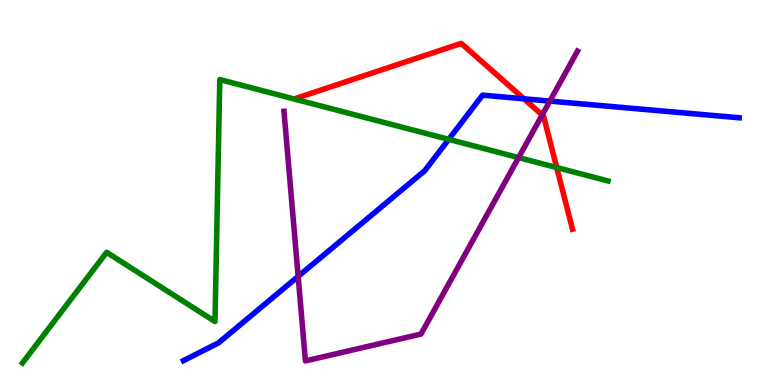[{'lines': ['blue', 'red'], 'intersections': [{'x': 6.76, 'y': 7.43}]}, {'lines': ['green', 'red'], 'intersections': [{'x': 7.18, 'y': 5.65}]}, {'lines': ['purple', 'red'], 'intersections': [{'x': 7.0, 'y': 7.01}]}, {'lines': ['blue', 'green'], 'intersections': [{'x': 5.79, 'y': 6.38}]}, {'lines': ['blue', 'purple'], 'intersections': [{'x': 3.85, 'y': 2.82}, {'x': 7.1, 'y': 7.37}]}, {'lines': ['green', 'purple'], 'intersections': [{'x': 6.69, 'y': 5.91}]}]